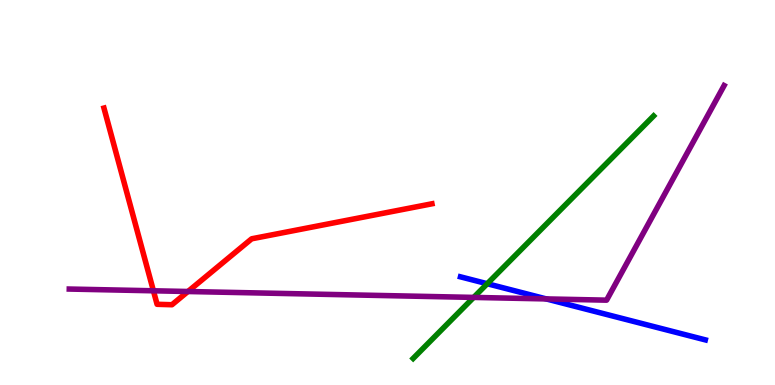[{'lines': ['blue', 'red'], 'intersections': []}, {'lines': ['green', 'red'], 'intersections': []}, {'lines': ['purple', 'red'], 'intersections': [{'x': 1.98, 'y': 2.45}, {'x': 2.43, 'y': 2.43}]}, {'lines': ['blue', 'green'], 'intersections': [{'x': 6.29, 'y': 2.63}]}, {'lines': ['blue', 'purple'], 'intersections': [{'x': 7.05, 'y': 2.24}]}, {'lines': ['green', 'purple'], 'intersections': [{'x': 6.11, 'y': 2.27}]}]